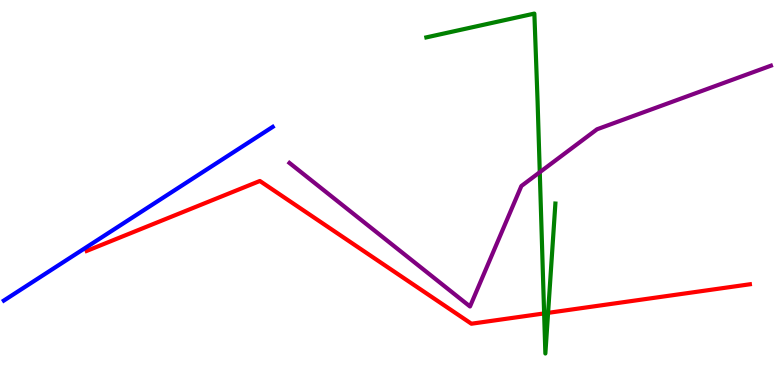[{'lines': ['blue', 'red'], 'intersections': []}, {'lines': ['green', 'red'], 'intersections': [{'x': 7.02, 'y': 1.86}, {'x': 7.07, 'y': 1.87}]}, {'lines': ['purple', 'red'], 'intersections': []}, {'lines': ['blue', 'green'], 'intersections': []}, {'lines': ['blue', 'purple'], 'intersections': []}, {'lines': ['green', 'purple'], 'intersections': [{'x': 6.96, 'y': 5.53}]}]